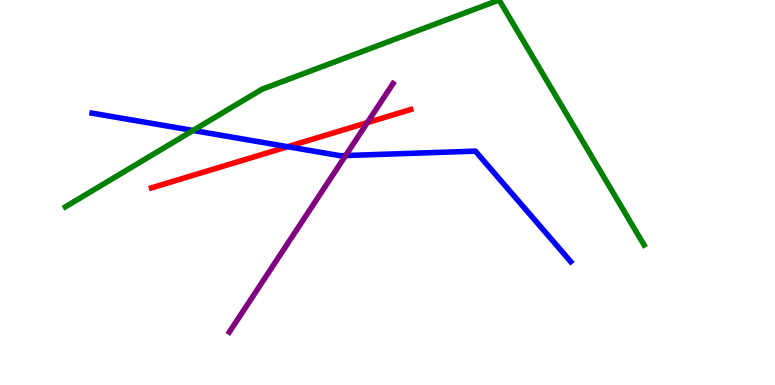[{'lines': ['blue', 'red'], 'intersections': [{'x': 3.71, 'y': 6.19}]}, {'lines': ['green', 'red'], 'intersections': []}, {'lines': ['purple', 'red'], 'intersections': [{'x': 4.74, 'y': 6.81}]}, {'lines': ['blue', 'green'], 'intersections': [{'x': 2.49, 'y': 6.61}]}, {'lines': ['blue', 'purple'], 'intersections': [{'x': 4.46, 'y': 5.96}]}, {'lines': ['green', 'purple'], 'intersections': []}]